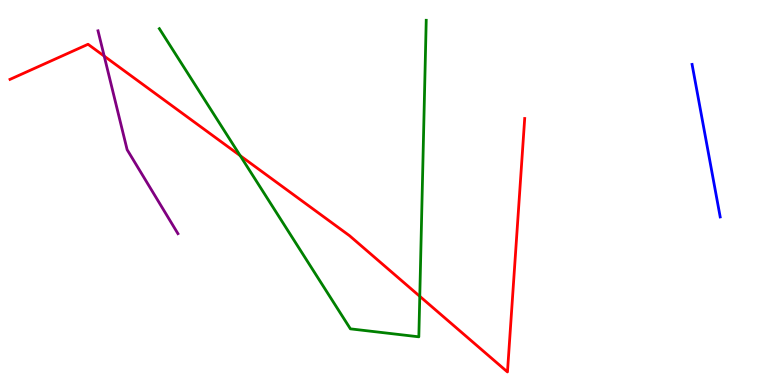[{'lines': ['blue', 'red'], 'intersections': []}, {'lines': ['green', 'red'], 'intersections': [{'x': 3.1, 'y': 5.96}, {'x': 5.42, 'y': 2.3}]}, {'lines': ['purple', 'red'], 'intersections': [{'x': 1.34, 'y': 8.54}]}, {'lines': ['blue', 'green'], 'intersections': []}, {'lines': ['blue', 'purple'], 'intersections': []}, {'lines': ['green', 'purple'], 'intersections': []}]